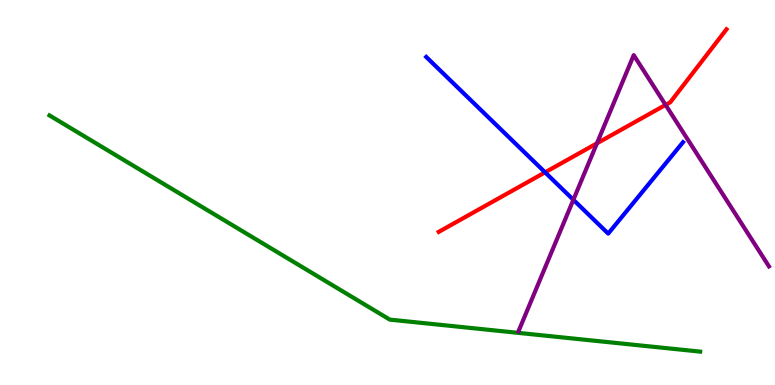[{'lines': ['blue', 'red'], 'intersections': [{'x': 7.03, 'y': 5.52}]}, {'lines': ['green', 'red'], 'intersections': []}, {'lines': ['purple', 'red'], 'intersections': [{'x': 7.7, 'y': 6.28}, {'x': 8.59, 'y': 7.28}]}, {'lines': ['blue', 'green'], 'intersections': []}, {'lines': ['blue', 'purple'], 'intersections': [{'x': 7.4, 'y': 4.81}]}, {'lines': ['green', 'purple'], 'intersections': []}]